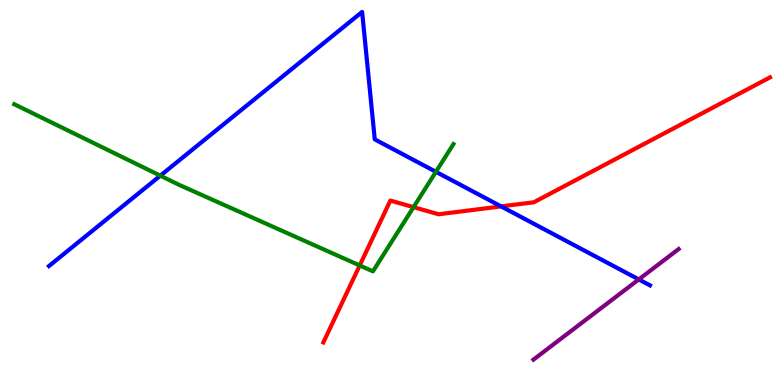[{'lines': ['blue', 'red'], 'intersections': [{'x': 6.47, 'y': 4.64}]}, {'lines': ['green', 'red'], 'intersections': [{'x': 4.64, 'y': 3.1}, {'x': 5.34, 'y': 4.62}]}, {'lines': ['purple', 'red'], 'intersections': []}, {'lines': ['blue', 'green'], 'intersections': [{'x': 2.07, 'y': 5.44}, {'x': 5.62, 'y': 5.54}]}, {'lines': ['blue', 'purple'], 'intersections': [{'x': 8.24, 'y': 2.74}]}, {'lines': ['green', 'purple'], 'intersections': []}]